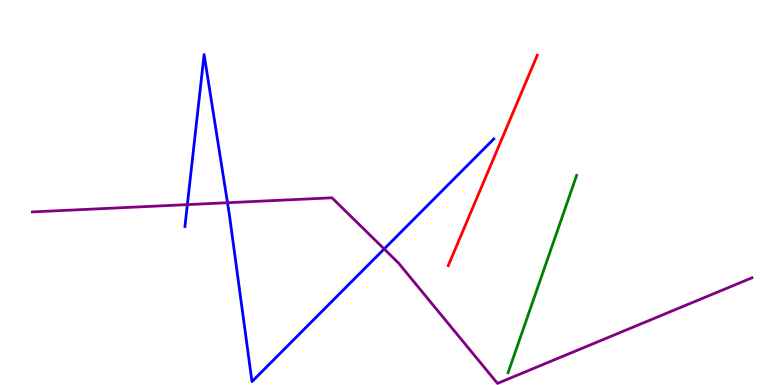[{'lines': ['blue', 'red'], 'intersections': []}, {'lines': ['green', 'red'], 'intersections': []}, {'lines': ['purple', 'red'], 'intersections': []}, {'lines': ['blue', 'green'], 'intersections': []}, {'lines': ['blue', 'purple'], 'intersections': [{'x': 2.42, 'y': 4.69}, {'x': 2.94, 'y': 4.73}, {'x': 4.96, 'y': 3.53}]}, {'lines': ['green', 'purple'], 'intersections': []}]